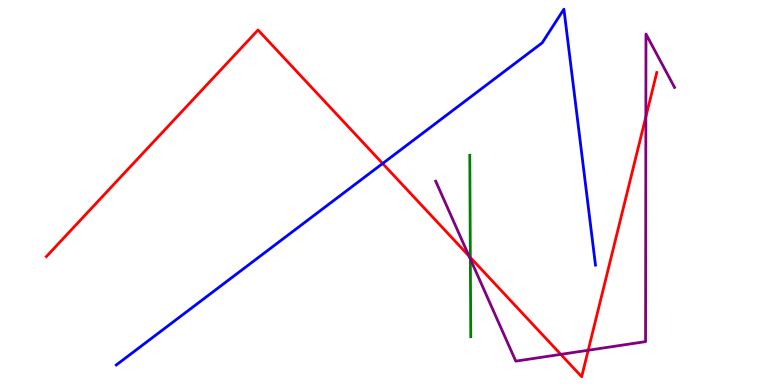[{'lines': ['blue', 'red'], 'intersections': [{'x': 4.94, 'y': 5.75}]}, {'lines': ['green', 'red'], 'intersections': [{'x': 6.07, 'y': 3.31}]}, {'lines': ['purple', 'red'], 'intersections': [{'x': 6.05, 'y': 3.35}, {'x': 7.24, 'y': 0.796}, {'x': 7.59, 'y': 0.903}, {'x': 8.33, 'y': 6.97}]}, {'lines': ['blue', 'green'], 'intersections': []}, {'lines': ['blue', 'purple'], 'intersections': []}, {'lines': ['green', 'purple'], 'intersections': [{'x': 6.07, 'y': 3.27}]}]